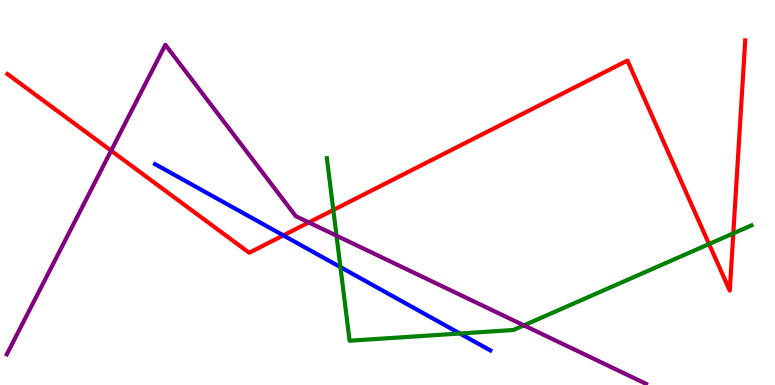[{'lines': ['blue', 'red'], 'intersections': [{'x': 3.66, 'y': 3.89}]}, {'lines': ['green', 'red'], 'intersections': [{'x': 4.3, 'y': 4.55}, {'x': 9.15, 'y': 3.66}, {'x': 9.46, 'y': 3.94}]}, {'lines': ['purple', 'red'], 'intersections': [{'x': 1.43, 'y': 6.09}, {'x': 3.98, 'y': 4.22}]}, {'lines': ['blue', 'green'], 'intersections': [{'x': 4.39, 'y': 3.06}, {'x': 5.93, 'y': 1.34}]}, {'lines': ['blue', 'purple'], 'intersections': []}, {'lines': ['green', 'purple'], 'intersections': [{'x': 4.34, 'y': 3.88}, {'x': 6.76, 'y': 1.55}]}]